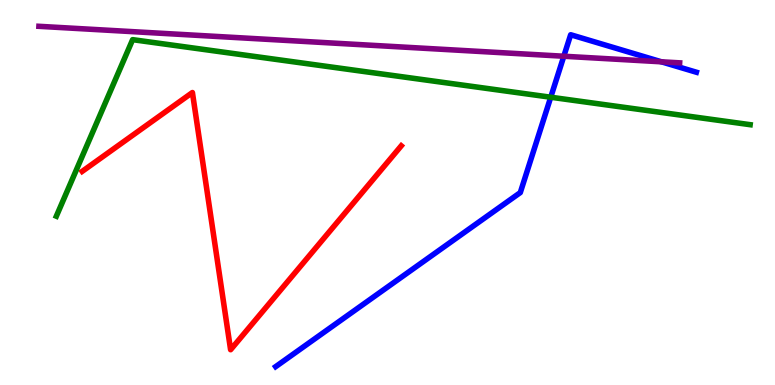[{'lines': ['blue', 'red'], 'intersections': []}, {'lines': ['green', 'red'], 'intersections': []}, {'lines': ['purple', 'red'], 'intersections': []}, {'lines': ['blue', 'green'], 'intersections': [{'x': 7.11, 'y': 7.47}]}, {'lines': ['blue', 'purple'], 'intersections': [{'x': 7.28, 'y': 8.54}, {'x': 8.53, 'y': 8.39}]}, {'lines': ['green', 'purple'], 'intersections': []}]